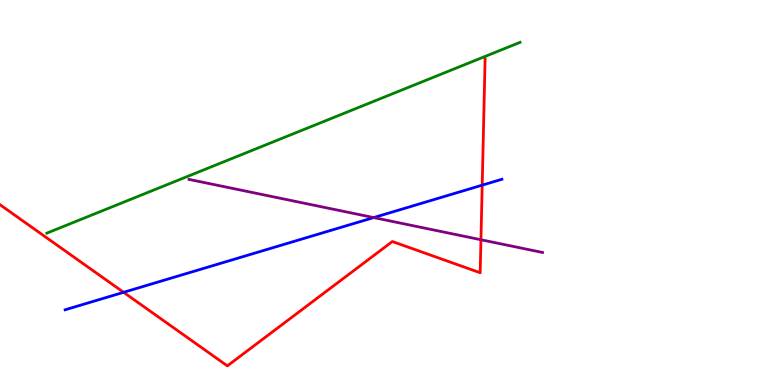[{'lines': ['blue', 'red'], 'intersections': [{'x': 1.59, 'y': 2.41}, {'x': 6.22, 'y': 5.19}]}, {'lines': ['green', 'red'], 'intersections': []}, {'lines': ['purple', 'red'], 'intersections': [{'x': 6.21, 'y': 3.77}]}, {'lines': ['blue', 'green'], 'intersections': []}, {'lines': ['blue', 'purple'], 'intersections': [{'x': 4.82, 'y': 4.35}]}, {'lines': ['green', 'purple'], 'intersections': []}]